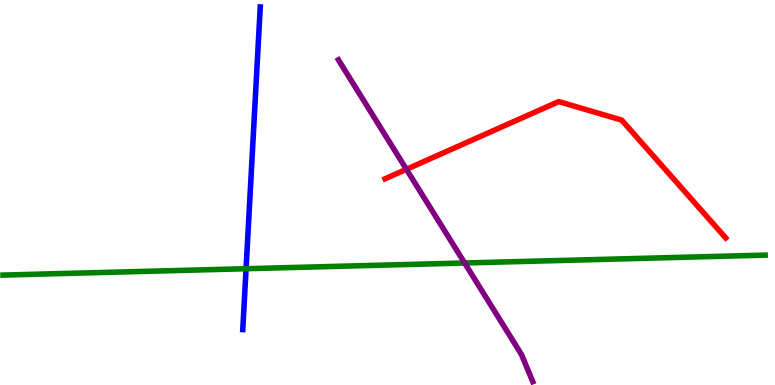[{'lines': ['blue', 'red'], 'intersections': []}, {'lines': ['green', 'red'], 'intersections': []}, {'lines': ['purple', 'red'], 'intersections': [{'x': 5.24, 'y': 5.6}]}, {'lines': ['blue', 'green'], 'intersections': [{'x': 3.18, 'y': 3.02}]}, {'lines': ['blue', 'purple'], 'intersections': []}, {'lines': ['green', 'purple'], 'intersections': [{'x': 6.0, 'y': 3.17}]}]